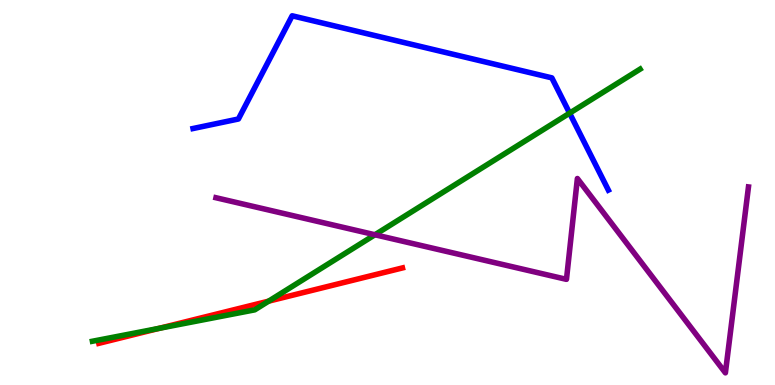[{'lines': ['blue', 'red'], 'intersections': []}, {'lines': ['green', 'red'], 'intersections': [{'x': 2.05, 'y': 1.47}, {'x': 3.47, 'y': 2.18}]}, {'lines': ['purple', 'red'], 'intersections': []}, {'lines': ['blue', 'green'], 'intersections': [{'x': 7.35, 'y': 7.06}]}, {'lines': ['blue', 'purple'], 'intersections': []}, {'lines': ['green', 'purple'], 'intersections': [{'x': 4.84, 'y': 3.9}]}]